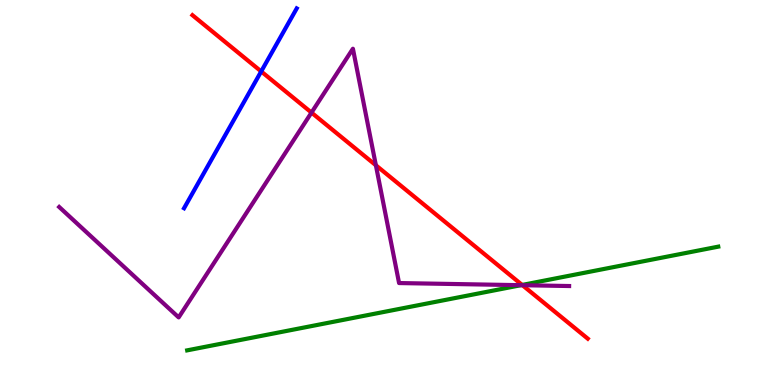[{'lines': ['blue', 'red'], 'intersections': [{'x': 3.37, 'y': 8.14}]}, {'lines': ['green', 'red'], 'intersections': [{'x': 6.74, 'y': 2.6}]}, {'lines': ['purple', 'red'], 'intersections': [{'x': 4.02, 'y': 7.08}, {'x': 4.85, 'y': 5.71}, {'x': 6.74, 'y': 2.59}]}, {'lines': ['blue', 'green'], 'intersections': []}, {'lines': ['blue', 'purple'], 'intersections': []}, {'lines': ['green', 'purple'], 'intersections': [{'x': 6.72, 'y': 2.59}]}]